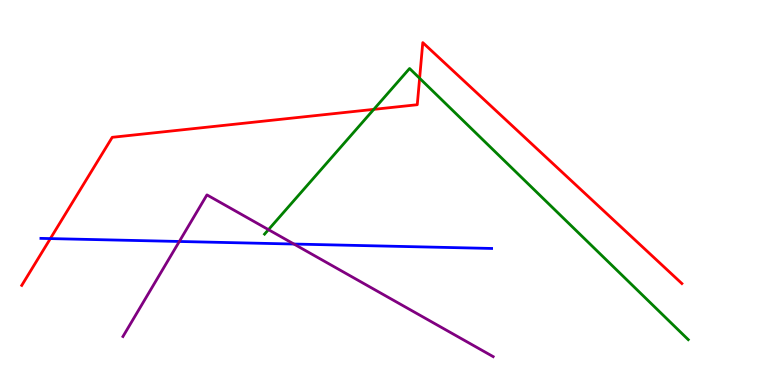[{'lines': ['blue', 'red'], 'intersections': [{'x': 0.65, 'y': 3.8}]}, {'lines': ['green', 'red'], 'intersections': [{'x': 4.82, 'y': 7.16}, {'x': 5.41, 'y': 7.97}]}, {'lines': ['purple', 'red'], 'intersections': []}, {'lines': ['blue', 'green'], 'intersections': []}, {'lines': ['blue', 'purple'], 'intersections': [{'x': 2.31, 'y': 3.73}, {'x': 3.79, 'y': 3.66}]}, {'lines': ['green', 'purple'], 'intersections': [{'x': 3.46, 'y': 4.04}]}]